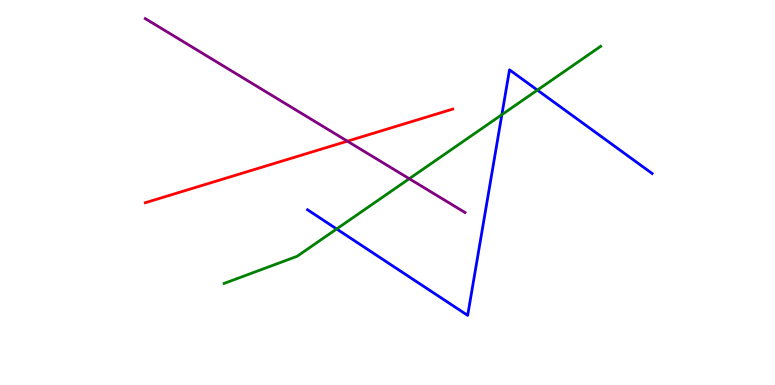[{'lines': ['blue', 'red'], 'intersections': []}, {'lines': ['green', 'red'], 'intersections': []}, {'lines': ['purple', 'red'], 'intersections': [{'x': 4.48, 'y': 6.33}]}, {'lines': ['blue', 'green'], 'intersections': [{'x': 4.34, 'y': 4.05}, {'x': 6.48, 'y': 7.02}, {'x': 6.93, 'y': 7.66}]}, {'lines': ['blue', 'purple'], 'intersections': []}, {'lines': ['green', 'purple'], 'intersections': [{'x': 5.28, 'y': 5.36}]}]